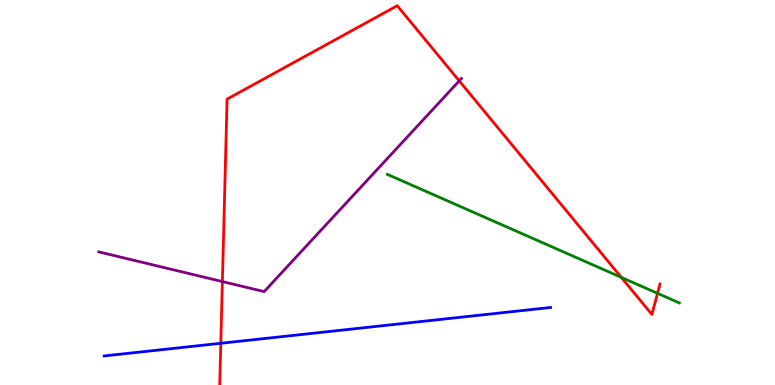[{'lines': ['blue', 'red'], 'intersections': [{'x': 2.85, 'y': 1.08}]}, {'lines': ['green', 'red'], 'intersections': [{'x': 8.02, 'y': 2.8}, {'x': 8.48, 'y': 2.38}]}, {'lines': ['purple', 'red'], 'intersections': [{'x': 2.87, 'y': 2.69}, {'x': 5.93, 'y': 7.9}]}, {'lines': ['blue', 'green'], 'intersections': []}, {'lines': ['blue', 'purple'], 'intersections': []}, {'lines': ['green', 'purple'], 'intersections': []}]